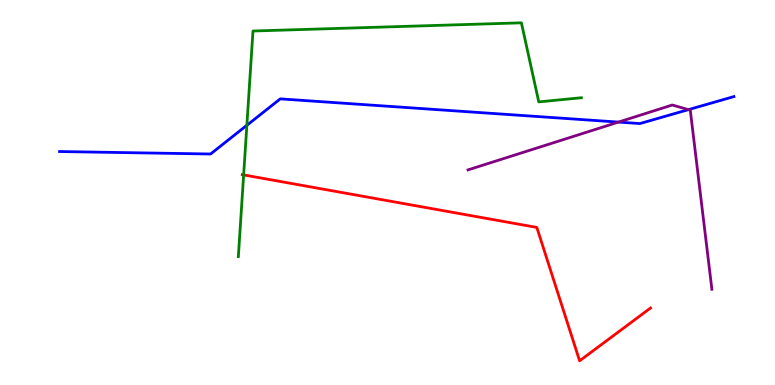[{'lines': ['blue', 'red'], 'intersections': []}, {'lines': ['green', 'red'], 'intersections': [{'x': 3.14, 'y': 5.46}]}, {'lines': ['purple', 'red'], 'intersections': []}, {'lines': ['blue', 'green'], 'intersections': [{'x': 3.19, 'y': 6.75}]}, {'lines': ['blue', 'purple'], 'intersections': [{'x': 7.98, 'y': 6.83}, {'x': 8.88, 'y': 7.15}]}, {'lines': ['green', 'purple'], 'intersections': []}]